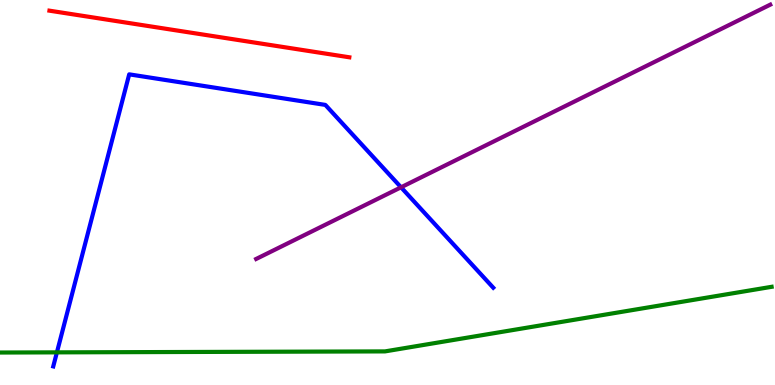[{'lines': ['blue', 'red'], 'intersections': []}, {'lines': ['green', 'red'], 'intersections': []}, {'lines': ['purple', 'red'], 'intersections': []}, {'lines': ['blue', 'green'], 'intersections': [{'x': 0.734, 'y': 0.848}]}, {'lines': ['blue', 'purple'], 'intersections': [{'x': 5.17, 'y': 5.14}]}, {'lines': ['green', 'purple'], 'intersections': []}]